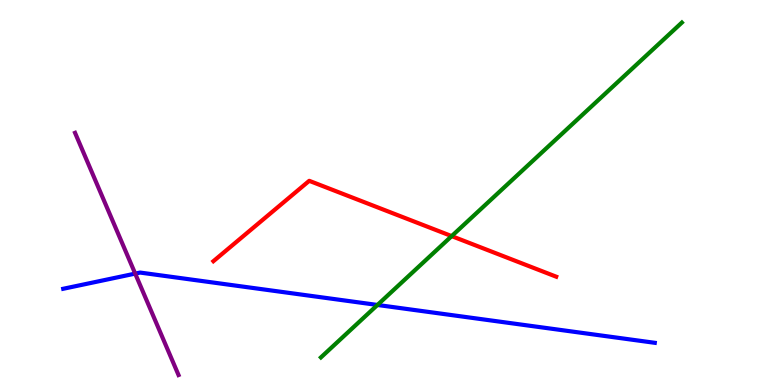[{'lines': ['blue', 'red'], 'intersections': []}, {'lines': ['green', 'red'], 'intersections': [{'x': 5.83, 'y': 3.87}]}, {'lines': ['purple', 'red'], 'intersections': []}, {'lines': ['blue', 'green'], 'intersections': [{'x': 4.87, 'y': 2.08}]}, {'lines': ['blue', 'purple'], 'intersections': [{'x': 1.74, 'y': 2.89}]}, {'lines': ['green', 'purple'], 'intersections': []}]